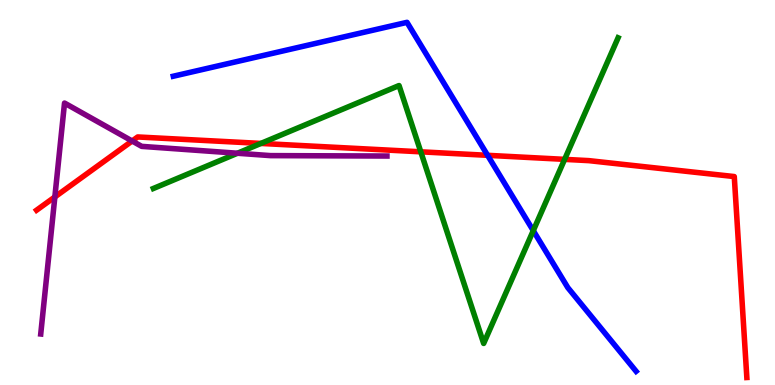[{'lines': ['blue', 'red'], 'intersections': [{'x': 6.29, 'y': 5.97}]}, {'lines': ['green', 'red'], 'intersections': [{'x': 3.37, 'y': 6.27}, {'x': 5.43, 'y': 6.06}, {'x': 7.29, 'y': 5.86}]}, {'lines': ['purple', 'red'], 'intersections': [{'x': 0.708, 'y': 4.88}, {'x': 1.71, 'y': 6.34}]}, {'lines': ['blue', 'green'], 'intersections': [{'x': 6.88, 'y': 4.01}]}, {'lines': ['blue', 'purple'], 'intersections': []}, {'lines': ['green', 'purple'], 'intersections': [{'x': 3.06, 'y': 6.02}]}]